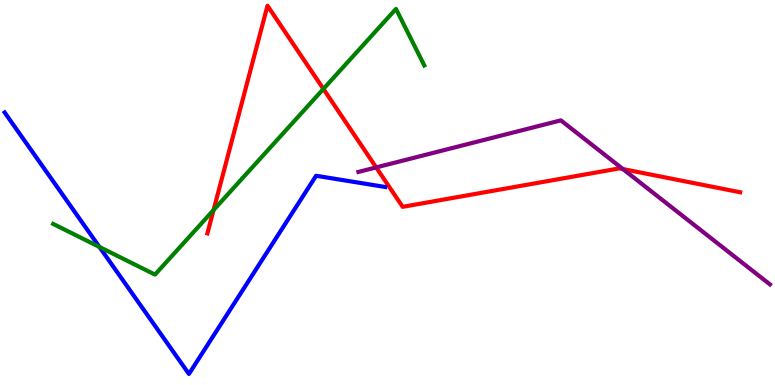[{'lines': ['blue', 'red'], 'intersections': []}, {'lines': ['green', 'red'], 'intersections': [{'x': 2.76, 'y': 4.54}, {'x': 4.17, 'y': 7.69}]}, {'lines': ['purple', 'red'], 'intersections': [{'x': 4.85, 'y': 5.65}, {'x': 8.04, 'y': 5.61}]}, {'lines': ['blue', 'green'], 'intersections': [{'x': 1.28, 'y': 3.59}]}, {'lines': ['blue', 'purple'], 'intersections': []}, {'lines': ['green', 'purple'], 'intersections': []}]